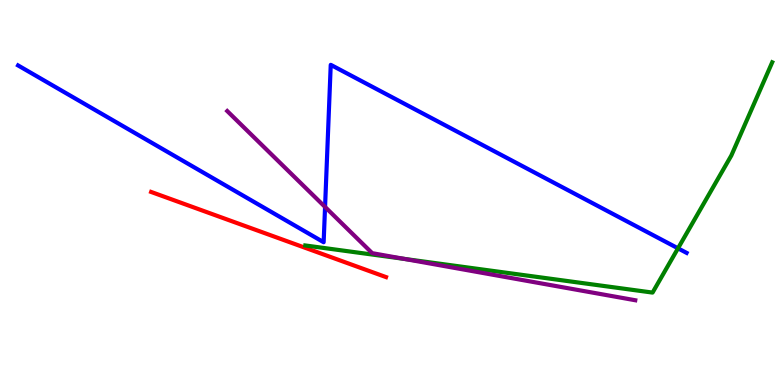[{'lines': ['blue', 'red'], 'intersections': []}, {'lines': ['green', 'red'], 'intersections': []}, {'lines': ['purple', 'red'], 'intersections': []}, {'lines': ['blue', 'green'], 'intersections': [{'x': 8.75, 'y': 3.55}]}, {'lines': ['blue', 'purple'], 'intersections': [{'x': 4.19, 'y': 4.63}]}, {'lines': ['green', 'purple'], 'intersections': [{'x': 5.21, 'y': 3.28}]}]